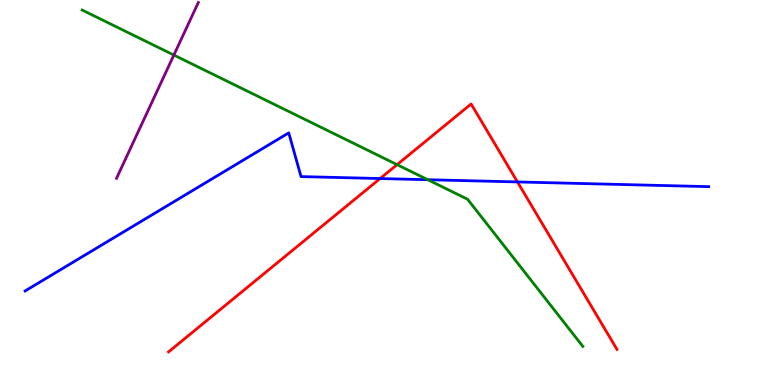[{'lines': ['blue', 'red'], 'intersections': [{'x': 4.9, 'y': 5.36}, {'x': 6.68, 'y': 5.27}]}, {'lines': ['green', 'red'], 'intersections': [{'x': 5.12, 'y': 5.72}]}, {'lines': ['purple', 'red'], 'intersections': []}, {'lines': ['blue', 'green'], 'intersections': [{'x': 5.52, 'y': 5.33}]}, {'lines': ['blue', 'purple'], 'intersections': []}, {'lines': ['green', 'purple'], 'intersections': [{'x': 2.24, 'y': 8.57}]}]